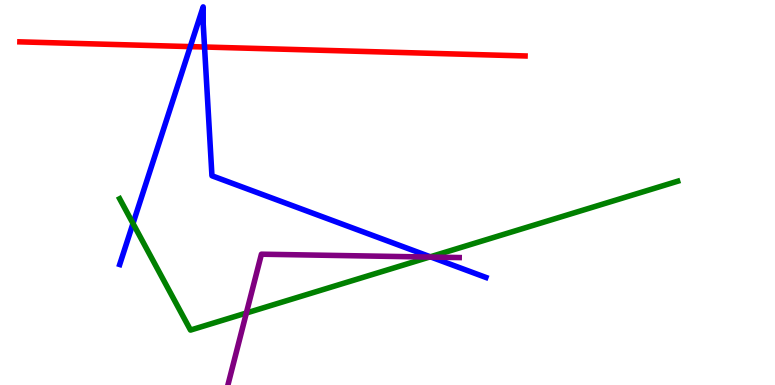[{'lines': ['blue', 'red'], 'intersections': [{'x': 2.46, 'y': 8.79}, {'x': 2.64, 'y': 8.78}]}, {'lines': ['green', 'red'], 'intersections': []}, {'lines': ['purple', 'red'], 'intersections': []}, {'lines': ['blue', 'green'], 'intersections': [{'x': 1.72, 'y': 4.2}, {'x': 5.55, 'y': 3.33}]}, {'lines': ['blue', 'purple'], 'intersections': [{'x': 5.56, 'y': 3.32}]}, {'lines': ['green', 'purple'], 'intersections': [{'x': 3.18, 'y': 1.87}, {'x': 5.54, 'y': 3.32}]}]